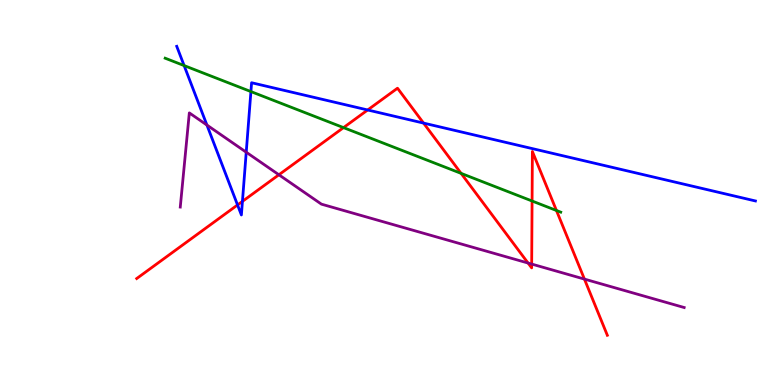[{'lines': ['blue', 'red'], 'intersections': [{'x': 3.07, 'y': 4.68}, {'x': 3.13, 'y': 4.77}, {'x': 4.74, 'y': 7.14}, {'x': 5.47, 'y': 6.8}]}, {'lines': ['green', 'red'], 'intersections': [{'x': 4.43, 'y': 6.69}, {'x': 5.95, 'y': 5.5}, {'x': 6.87, 'y': 4.78}, {'x': 7.18, 'y': 4.53}]}, {'lines': ['purple', 'red'], 'intersections': [{'x': 3.6, 'y': 5.46}, {'x': 6.81, 'y': 3.17}, {'x': 6.86, 'y': 3.14}, {'x': 7.54, 'y': 2.75}]}, {'lines': ['blue', 'green'], 'intersections': [{'x': 2.38, 'y': 8.3}, {'x': 3.24, 'y': 7.62}]}, {'lines': ['blue', 'purple'], 'intersections': [{'x': 2.67, 'y': 6.75}, {'x': 3.18, 'y': 6.05}]}, {'lines': ['green', 'purple'], 'intersections': []}]